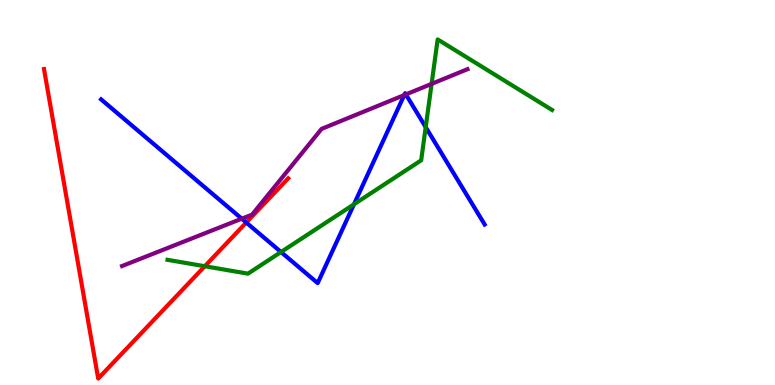[{'lines': ['blue', 'red'], 'intersections': [{'x': 3.18, 'y': 4.22}]}, {'lines': ['green', 'red'], 'intersections': [{'x': 2.64, 'y': 3.08}]}, {'lines': ['purple', 'red'], 'intersections': []}, {'lines': ['blue', 'green'], 'intersections': [{'x': 3.63, 'y': 3.45}, {'x': 4.57, 'y': 4.69}, {'x': 5.49, 'y': 6.7}]}, {'lines': ['blue', 'purple'], 'intersections': [{'x': 3.12, 'y': 4.32}, {'x': 5.22, 'y': 7.53}, {'x': 5.24, 'y': 7.55}]}, {'lines': ['green', 'purple'], 'intersections': [{'x': 5.57, 'y': 7.82}]}]